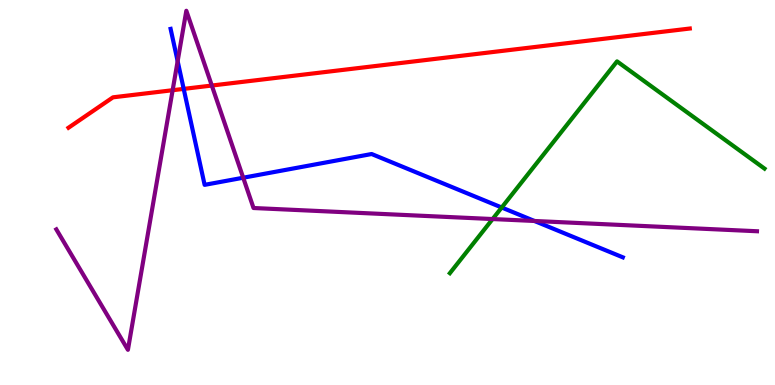[{'lines': ['blue', 'red'], 'intersections': [{'x': 2.37, 'y': 7.69}]}, {'lines': ['green', 'red'], 'intersections': []}, {'lines': ['purple', 'red'], 'intersections': [{'x': 2.23, 'y': 7.66}, {'x': 2.73, 'y': 7.78}]}, {'lines': ['blue', 'green'], 'intersections': [{'x': 6.47, 'y': 4.61}]}, {'lines': ['blue', 'purple'], 'intersections': [{'x': 2.29, 'y': 8.41}, {'x': 3.14, 'y': 5.38}, {'x': 6.9, 'y': 4.26}]}, {'lines': ['green', 'purple'], 'intersections': [{'x': 6.36, 'y': 4.31}]}]